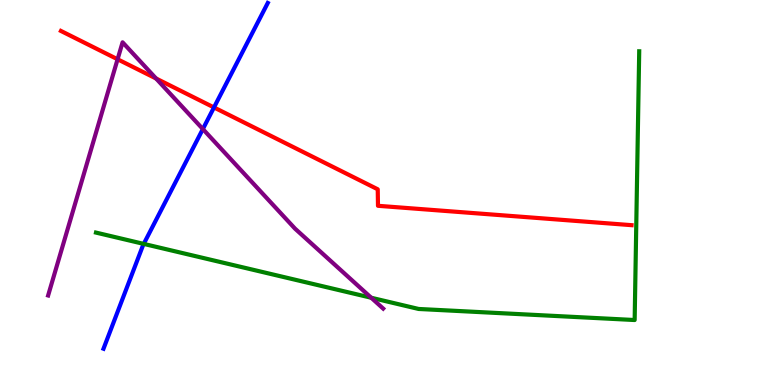[{'lines': ['blue', 'red'], 'intersections': [{'x': 2.76, 'y': 7.21}]}, {'lines': ['green', 'red'], 'intersections': []}, {'lines': ['purple', 'red'], 'intersections': [{'x': 1.52, 'y': 8.46}, {'x': 2.01, 'y': 7.96}]}, {'lines': ['blue', 'green'], 'intersections': [{'x': 1.85, 'y': 3.66}]}, {'lines': ['blue', 'purple'], 'intersections': [{'x': 2.62, 'y': 6.65}]}, {'lines': ['green', 'purple'], 'intersections': [{'x': 4.79, 'y': 2.27}]}]